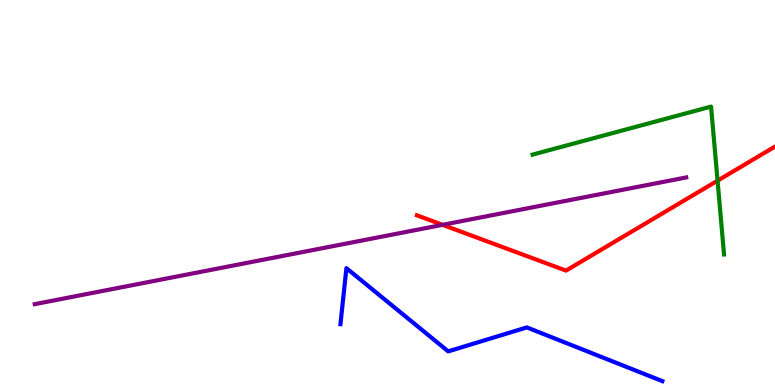[{'lines': ['blue', 'red'], 'intersections': []}, {'lines': ['green', 'red'], 'intersections': [{'x': 9.26, 'y': 5.31}]}, {'lines': ['purple', 'red'], 'intersections': [{'x': 5.71, 'y': 4.16}]}, {'lines': ['blue', 'green'], 'intersections': []}, {'lines': ['blue', 'purple'], 'intersections': []}, {'lines': ['green', 'purple'], 'intersections': []}]